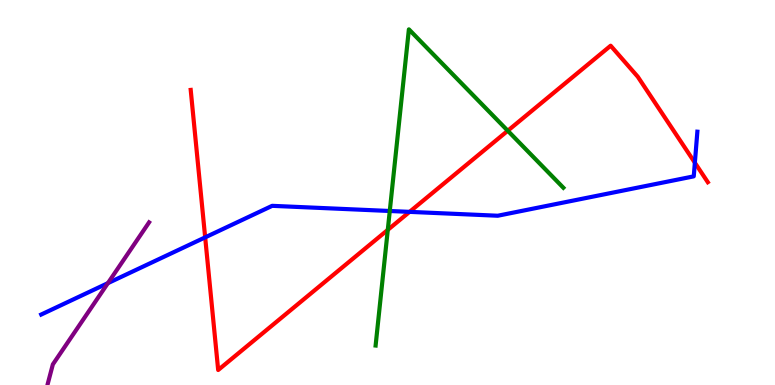[{'lines': ['blue', 'red'], 'intersections': [{'x': 2.65, 'y': 3.83}, {'x': 5.28, 'y': 4.5}, {'x': 8.97, 'y': 5.77}]}, {'lines': ['green', 'red'], 'intersections': [{'x': 5.0, 'y': 4.03}, {'x': 6.55, 'y': 6.6}]}, {'lines': ['purple', 'red'], 'intersections': []}, {'lines': ['blue', 'green'], 'intersections': [{'x': 5.03, 'y': 4.52}]}, {'lines': ['blue', 'purple'], 'intersections': [{'x': 1.39, 'y': 2.65}]}, {'lines': ['green', 'purple'], 'intersections': []}]